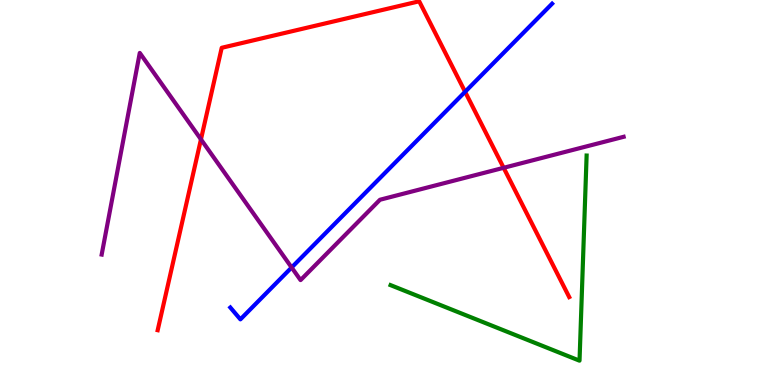[{'lines': ['blue', 'red'], 'intersections': [{'x': 6.0, 'y': 7.62}]}, {'lines': ['green', 'red'], 'intersections': []}, {'lines': ['purple', 'red'], 'intersections': [{'x': 2.59, 'y': 6.38}, {'x': 6.5, 'y': 5.64}]}, {'lines': ['blue', 'green'], 'intersections': []}, {'lines': ['blue', 'purple'], 'intersections': [{'x': 3.76, 'y': 3.05}]}, {'lines': ['green', 'purple'], 'intersections': []}]